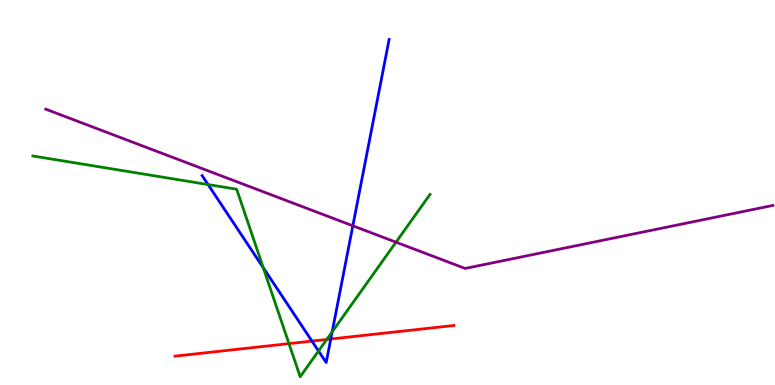[{'lines': ['blue', 'red'], 'intersections': [{'x': 4.03, 'y': 1.14}, {'x': 4.27, 'y': 1.19}]}, {'lines': ['green', 'red'], 'intersections': [{'x': 3.73, 'y': 1.07}, {'x': 4.22, 'y': 1.18}]}, {'lines': ['purple', 'red'], 'intersections': []}, {'lines': ['blue', 'green'], 'intersections': [{'x': 2.68, 'y': 5.21}, {'x': 3.4, 'y': 3.05}, {'x': 4.11, 'y': 0.883}, {'x': 4.29, 'y': 1.38}]}, {'lines': ['blue', 'purple'], 'intersections': [{'x': 4.55, 'y': 4.14}]}, {'lines': ['green', 'purple'], 'intersections': [{'x': 5.11, 'y': 3.71}]}]